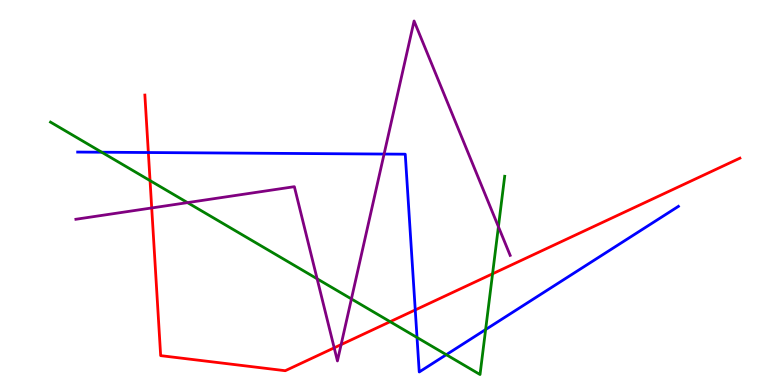[{'lines': ['blue', 'red'], 'intersections': [{'x': 1.91, 'y': 6.04}, {'x': 5.36, 'y': 1.95}]}, {'lines': ['green', 'red'], 'intersections': [{'x': 1.94, 'y': 5.31}, {'x': 5.03, 'y': 1.64}, {'x': 6.36, 'y': 2.89}]}, {'lines': ['purple', 'red'], 'intersections': [{'x': 1.96, 'y': 4.6}, {'x': 4.31, 'y': 0.965}, {'x': 4.4, 'y': 1.05}]}, {'lines': ['blue', 'green'], 'intersections': [{'x': 1.31, 'y': 6.05}, {'x': 5.38, 'y': 1.23}, {'x': 5.76, 'y': 0.787}, {'x': 6.27, 'y': 1.44}]}, {'lines': ['blue', 'purple'], 'intersections': [{'x': 4.96, 'y': 6.0}]}, {'lines': ['green', 'purple'], 'intersections': [{'x': 2.42, 'y': 4.74}, {'x': 4.09, 'y': 2.76}, {'x': 4.53, 'y': 2.24}, {'x': 6.43, 'y': 4.11}]}]